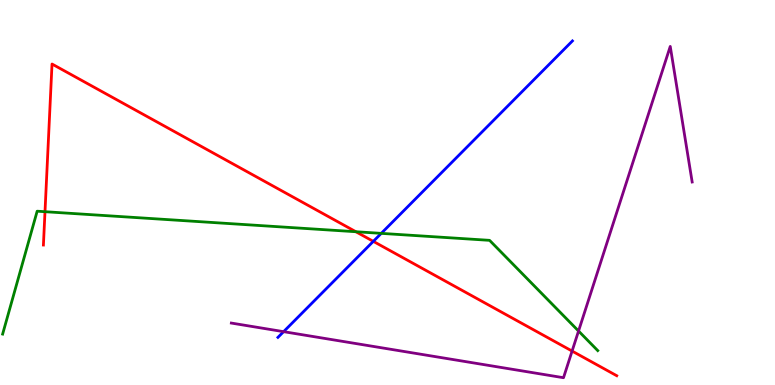[{'lines': ['blue', 'red'], 'intersections': [{'x': 4.82, 'y': 3.73}]}, {'lines': ['green', 'red'], 'intersections': [{'x': 0.581, 'y': 4.5}, {'x': 4.59, 'y': 3.98}]}, {'lines': ['purple', 'red'], 'intersections': [{'x': 7.38, 'y': 0.881}]}, {'lines': ['blue', 'green'], 'intersections': [{'x': 4.92, 'y': 3.94}]}, {'lines': ['blue', 'purple'], 'intersections': [{'x': 3.66, 'y': 1.39}]}, {'lines': ['green', 'purple'], 'intersections': [{'x': 7.47, 'y': 1.4}]}]